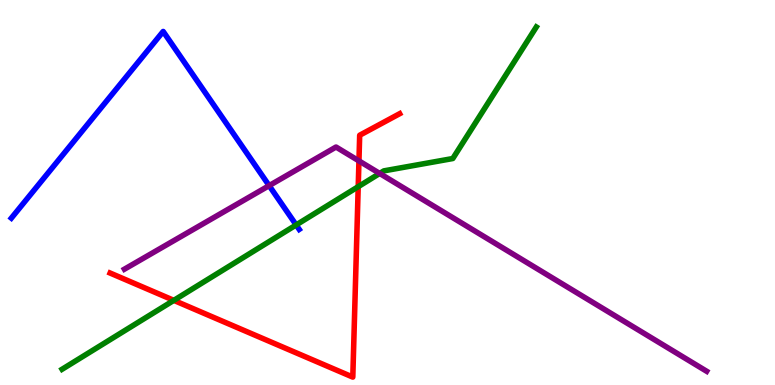[{'lines': ['blue', 'red'], 'intersections': []}, {'lines': ['green', 'red'], 'intersections': [{'x': 2.24, 'y': 2.2}, {'x': 4.62, 'y': 5.15}]}, {'lines': ['purple', 'red'], 'intersections': [{'x': 4.63, 'y': 5.82}]}, {'lines': ['blue', 'green'], 'intersections': [{'x': 3.82, 'y': 4.16}]}, {'lines': ['blue', 'purple'], 'intersections': [{'x': 3.47, 'y': 5.18}]}, {'lines': ['green', 'purple'], 'intersections': [{'x': 4.9, 'y': 5.5}]}]